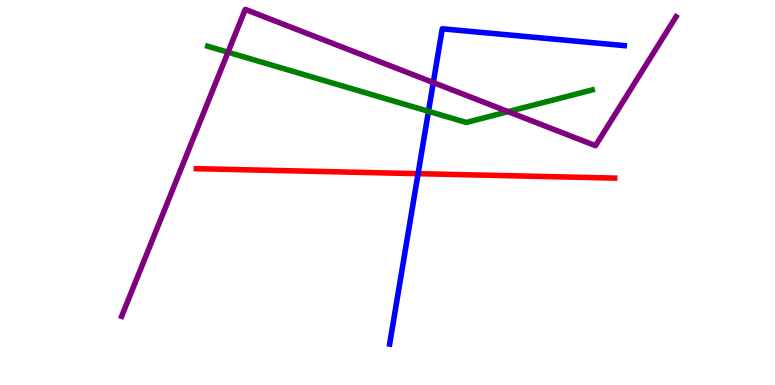[{'lines': ['blue', 'red'], 'intersections': [{'x': 5.39, 'y': 5.49}]}, {'lines': ['green', 'red'], 'intersections': []}, {'lines': ['purple', 'red'], 'intersections': []}, {'lines': ['blue', 'green'], 'intersections': [{'x': 5.53, 'y': 7.11}]}, {'lines': ['blue', 'purple'], 'intersections': [{'x': 5.59, 'y': 7.86}]}, {'lines': ['green', 'purple'], 'intersections': [{'x': 2.94, 'y': 8.64}, {'x': 6.56, 'y': 7.1}]}]